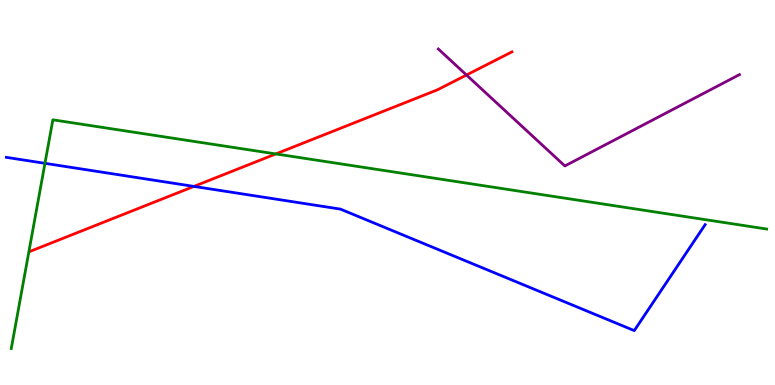[{'lines': ['blue', 'red'], 'intersections': [{'x': 2.5, 'y': 5.16}]}, {'lines': ['green', 'red'], 'intersections': [{'x': 3.56, 'y': 6.0}]}, {'lines': ['purple', 'red'], 'intersections': [{'x': 6.02, 'y': 8.05}]}, {'lines': ['blue', 'green'], 'intersections': [{'x': 0.58, 'y': 5.76}]}, {'lines': ['blue', 'purple'], 'intersections': []}, {'lines': ['green', 'purple'], 'intersections': []}]